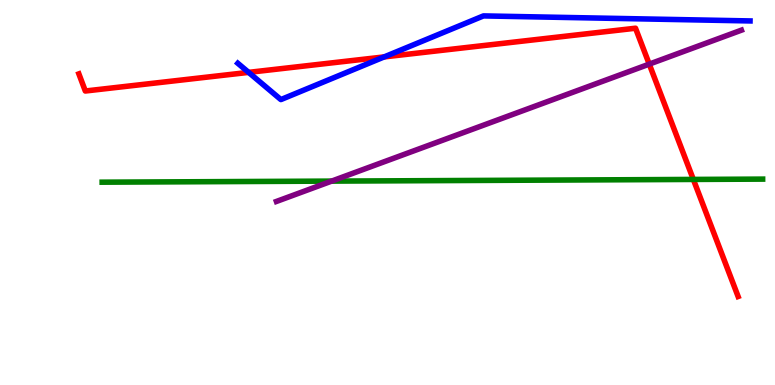[{'lines': ['blue', 'red'], 'intersections': [{'x': 3.21, 'y': 8.12}, {'x': 4.96, 'y': 8.52}]}, {'lines': ['green', 'red'], 'intersections': [{'x': 8.95, 'y': 5.34}]}, {'lines': ['purple', 'red'], 'intersections': [{'x': 8.38, 'y': 8.33}]}, {'lines': ['blue', 'green'], 'intersections': []}, {'lines': ['blue', 'purple'], 'intersections': []}, {'lines': ['green', 'purple'], 'intersections': [{'x': 4.28, 'y': 5.3}]}]